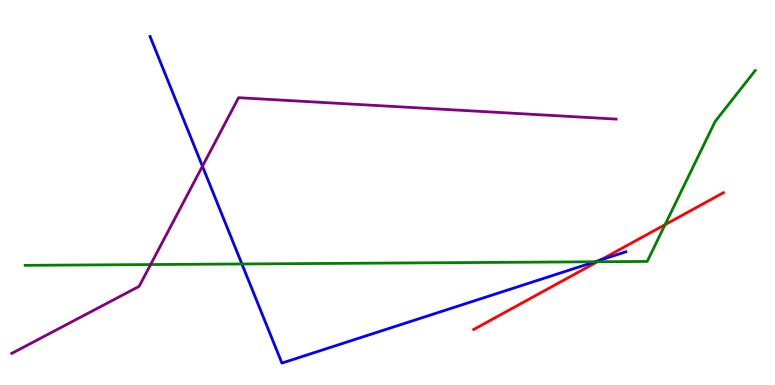[{'lines': ['blue', 'red'], 'intersections': [{'x': 7.75, 'y': 3.25}]}, {'lines': ['green', 'red'], 'intersections': [{'x': 7.71, 'y': 3.2}, {'x': 8.58, 'y': 4.16}]}, {'lines': ['purple', 'red'], 'intersections': []}, {'lines': ['blue', 'green'], 'intersections': [{'x': 3.12, 'y': 3.14}, {'x': 7.68, 'y': 3.2}]}, {'lines': ['blue', 'purple'], 'intersections': [{'x': 2.61, 'y': 5.68}]}, {'lines': ['green', 'purple'], 'intersections': [{'x': 1.94, 'y': 3.13}]}]